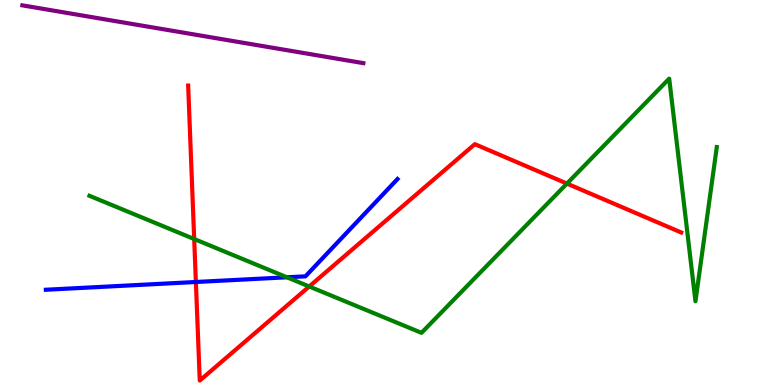[{'lines': ['blue', 'red'], 'intersections': [{'x': 2.53, 'y': 2.68}]}, {'lines': ['green', 'red'], 'intersections': [{'x': 2.51, 'y': 3.79}, {'x': 3.99, 'y': 2.56}, {'x': 7.32, 'y': 5.23}]}, {'lines': ['purple', 'red'], 'intersections': []}, {'lines': ['blue', 'green'], 'intersections': [{'x': 3.7, 'y': 2.8}]}, {'lines': ['blue', 'purple'], 'intersections': []}, {'lines': ['green', 'purple'], 'intersections': []}]